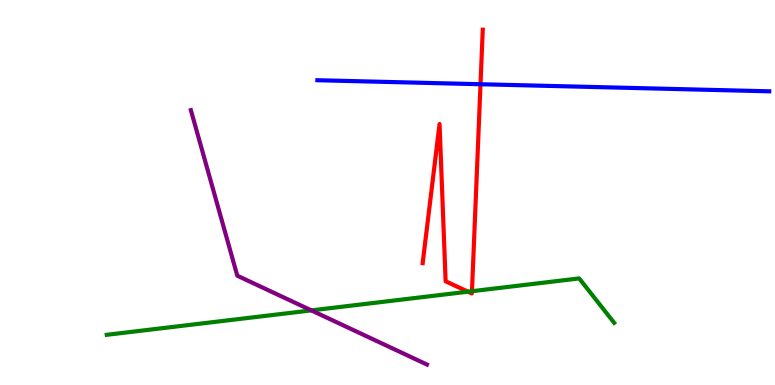[{'lines': ['blue', 'red'], 'intersections': [{'x': 6.2, 'y': 7.81}]}, {'lines': ['green', 'red'], 'intersections': [{'x': 6.04, 'y': 2.42}, {'x': 6.09, 'y': 2.44}]}, {'lines': ['purple', 'red'], 'intersections': []}, {'lines': ['blue', 'green'], 'intersections': []}, {'lines': ['blue', 'purple'], 'intersections': []}, {'lines': ['green', 'purple'], 'intersections': [{'x': 4.02, 'y': 1.94}]}]